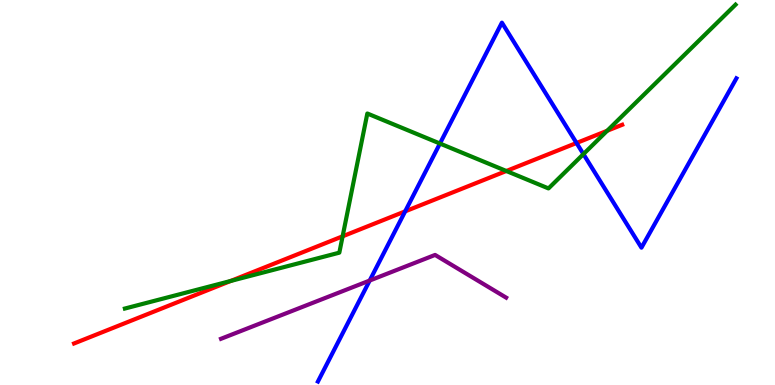[{'lines': ['blue', 'red'], 'intersections': [{'x': 5.23, 'y': 4.51}, {'x': 7.44, 'y': 6.29}]}, {'lines': ['green', 'red'], 'intersections': [{'x': 2.98, 'y': 2.7}, {'x': 4.42, 'y': 3.86}, {'x': 6.53, 'y': 5.56}, {'x': 7.83, 'y': 6.6}]}, {'lines': ['purple', 'red'], 'intersections': []}, {'lines': ['blue', 'green'], 'intersections': [{'x': 5.68, 'y': 6.27}, {'x': 7.53, 'y': 6.0}]}, {'lines': ['blue', 'purple'], 'intersections': [{'x': 4.77, 'y': 2.71}]}, {'lines': ['green', 'purple'], 'intersections': []}]